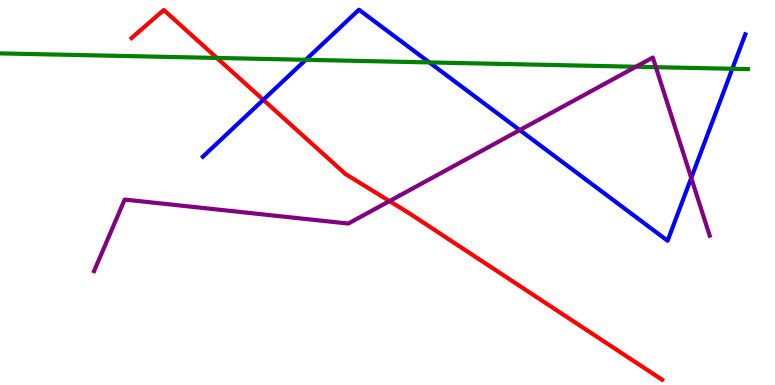[{'lines': ['blue', 'red'], 'intersections': [{'x': 3.4, 'y': 7.41}]}, {'lines': ['green', 'red'], 'intersections': [{'x': 2.8, 'y': 8.49}]}, {'lines': ['purple', 'red'], 'intersections': [{'x': 5.03, 'y': 4.78}]}, {'lines': ['blue', 'green'], 'intersections': [{'x': 3.95, 'y': 8.45}, {'x': 5.54, 'y': 8.38}, {'x': 9.45, 'y': 8.21}]}, {'lines': ['blue', 'purple'], 'intersections': [{'x': 6.71, 'y': 6.62}, {'x': 8.92, 'y': 5.38}]}, {'lines': ['green', 'purple'], 'intersections': [{'x': 8.21, 'y': 8.27}, {'x': 8.46, 'y': 8.26}]}]